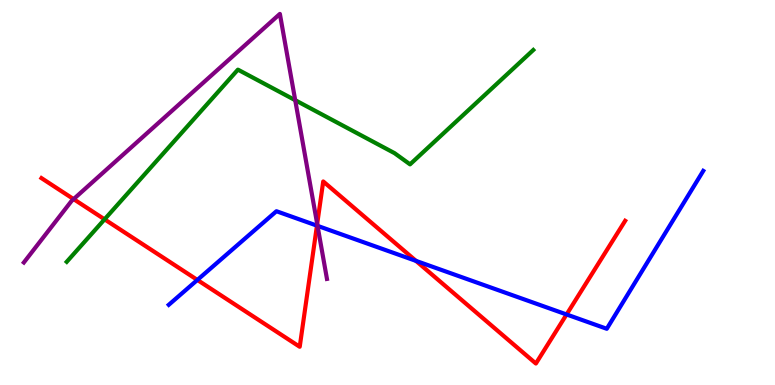[{'lines': ['blue', 'red'], 'intersections': [{'x': 2.55, 'y': 2.73}, {'x': 4.09, 'y': 4.14}, {'x': 5.37, 'y': 3.22}, {'x': 7.31, 'y': 1.83}]}, {'lines': ['green', 'red'], 'intersections': [{'x': 1.35, 'y': 4.3}]}, {'lines': ['purple', 'red'], 'intersections': [{'x': 0.95, 'y': 4.83}, {'x': 4.09, 'y': 4.18}]}, {'lines': ['blue', 'green'], 'intersections': []}, {'lines': ['blue', 'purple'], 'intersections': [{'x': 4.1, 'y': 4.13}]}, {'lines': ['green', 'purple'], 'intersections': [{'x': 3.81, 'y': 7.4}]}]